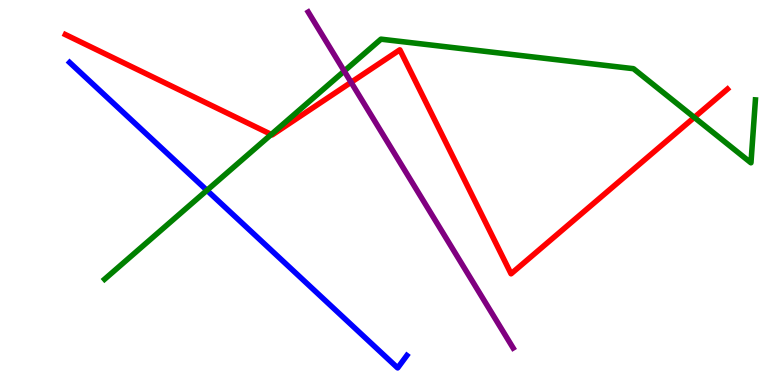[{'lines': ['blue', 'red'], 'intersections': []}, {'lines': ['green', 'red'], 'intersections': [{'x': 3.5, 'y': 6.51}, {'x': 8.96, 'y': 6.95}]}, {'lines': ['purple', 'red'], 'intersections': [{'x': 4.53, 'y': 7.86}]}, {'lines': ['blue', 'green'], 'intersections': [{'x': 2.67, 'y': 5.06}]}, {'lines': ['blue', 'purple'], 'intersections': []}, {'lines': ['green', 'purple'], 'intersections': [{'x': 4.44, 'y': 8.15}]}]